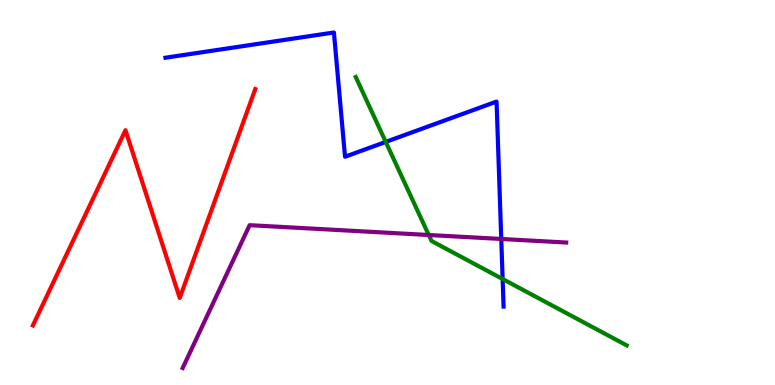[{'lines': ['blue', 'red'], 'intersections': []}, {'lines': ['green', 'red'], 'intersections': []}, {'lines': ['purple', 'red'], 'intersections': []}, {'lines': ['blue', 'green'], 'intersections': [{'x': 4.98, 'y': 6.31}, {'x': 6.49, 'y': 2.75}]}, {'lines': ['blue', 'purple'], 'intersections': [{'x': 6.47, 'y': 3.79}]}, {'lines': ['green', 'purple'], 'intersections': [{'x': 5.53, 'y': 3.9}]}]